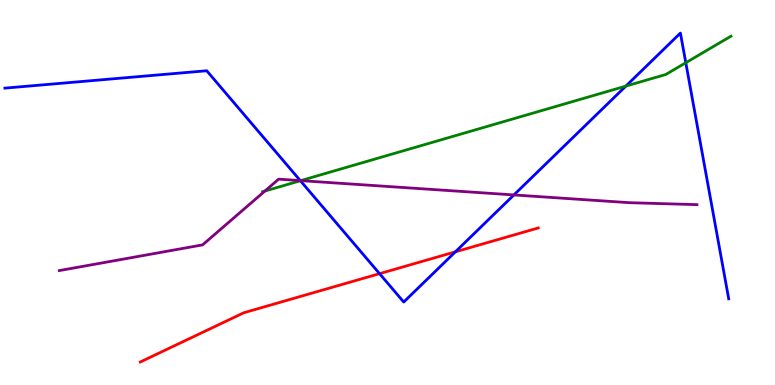[{'lines': ['blue', 'red'], 'intersections': [{'x': 4.9, 'y': 2.89}, {'x': 5.88, 'y': 3.46}]}, {'lines': ['green', 'red'], 'intersections': []}, {'lines': ['purple', 'red'], 'intersections': []}, {'lines': ['blue', 'green'], 'intersections': [{'x': 3.88, 'y': 5.31}, {'x': 8.08, 'y': 7.76}, {'x': 8.85, 'y': 8.37}]}, {'lines': ['blue', 'purple'], 'intersections': [{'x': 3.87, 'y': 5.31}, {'x': 6.63, 'y': 4.94}]}, {'lines': ['green', 'purple'], 'intersections': [{'x': 3.42, 'y': 5.04}, {'x': 3.88, 'y': 5.31}]}]